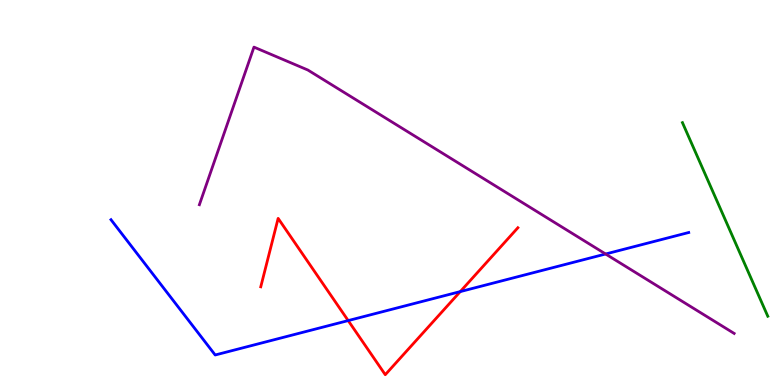[{'lines': ['blue', 'red'], 'intersections': [{'x': 4.49, 'y': 1.67}, {'x': 5.94, 'y': 2.43}]}, {'lines': ['green', 'red'], 'intersections': []}, {'lines': ['purple', 'red'], 'intersections': []}, {'lines': ['blue', 'green'], 'intersections': []}, {'lines': ['blue', 'purple'], 'intersections': [{'x': 7.81, 'y': 3.4}]}, {'lines': ['green', 'purple'], 'intersections': []}]